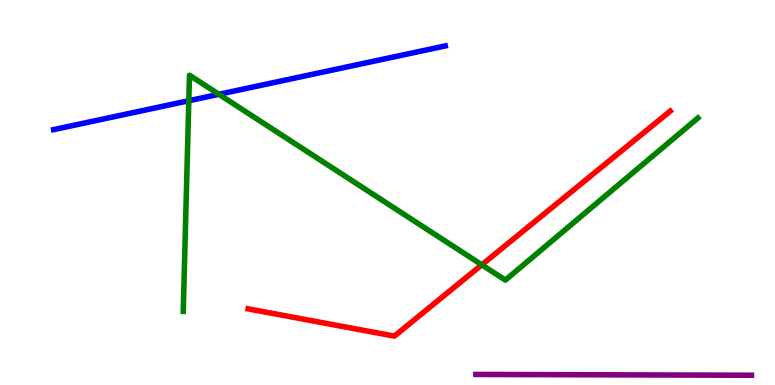[{'lines': ['blue', 'red'], 'intersections': []}, {'lines': ['green', 'red'], 'intersections': [{'x': 6.22, 'y': 3.12}]}, {'lines': ['purple', 'red'], 'intersections': []}, {'lines': ['blue', 'green'], 'intersections': [{'x': 2.44, 'y': 7.38}, {'x': 2.82, 'y': 7.55}]}, {'lines': ['blue', 'purple'], 'intersections': []}, {'lines': ['green', 'purple'], 'intersections': []}]